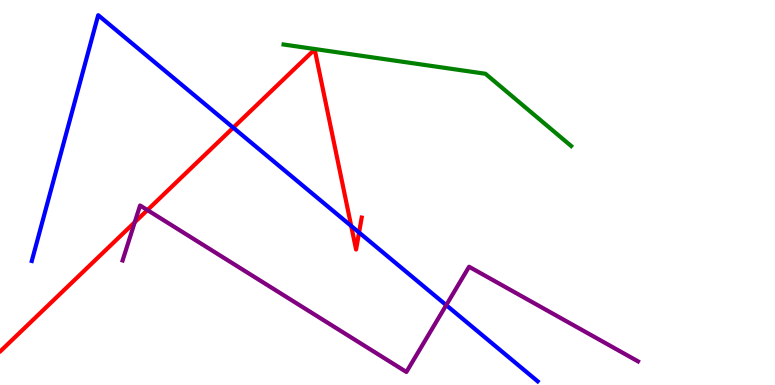[{'lines': ['blue', 'red'], 'intersections': [{'x': 3.01, 'y': 6.68}, {'x': 4.53, 'y': 4.13}, {'x': 4.63, 'y': 3.96}]}, {'lines': ['green', 'red'], 'intersections': []}, {'lines': ['purple', 'red'], 'intersections': [{'x': 1.74, 'y': 4.23}, {'x': 1.9, 'y': 4.54}]}, {'lines': ['blue', 'green'], 'intersections': []}, {'lines': ['blue', 'purple'], 'intersections': [{'x': 5.76, 'y': 2.07}]}, {'lines': ['green', 'purple'], 'intersections': []}]